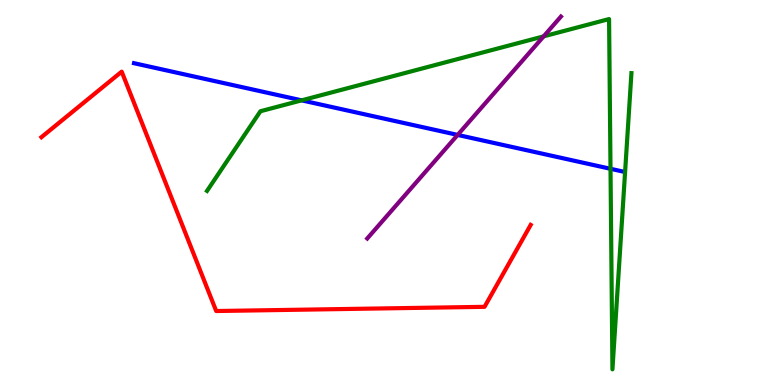[{'lines': ['blue', 'red'], 'intersections': []}, {'lines': ['green', 'red'], 'intersections': []}, {'lines': ['purple', 'red'], 'intersections': []}, {'lines': ['blue', 'green'], 'intersections': [{'x': 3.89, 'y': 7.39}, {'x': 7.88, 'y': 5.62}]}, {'lines': ['blue', 'purple'], 'intersections': [{'x': 5.91, 'y': 6.5}]}, {'lines': ['green', 'purple'], 'intersections': [{'x': 7.01, 'y': 9.06}]}]